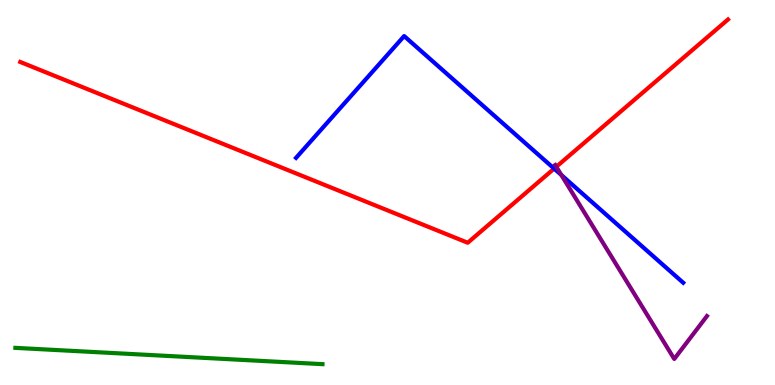[{'lines': ['blue', 'red'], 'intersections': [{'x': 7.15, 'y': 5.62}]}, {'lines': ['green', 'red'], 'intersections': []}, {'lines': ['purple', 'red'], 'intersections': [{'x': 7.18, 'y': 5.67}]}, {'lines': ['blue', 'green'], 'intersections': []}, {'lines': ['blue', 'purple'], 'intersections': [{'x': 7.24, 'y': 5.45}]}, {'lines': ['green', 'purple'], 'intersections': []}]